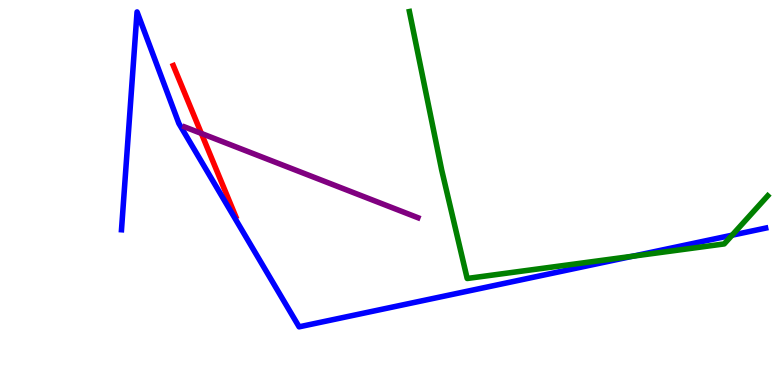[{'lines': ['blue', 'red'], 'intersections': []}, {'lines': ['green', 'red'], 'intersections': []}, {'lines': ['purple', 'red'], 'intersections': [{'x': 2.6, 'y': 6.53}]}, {'lines': ['blue', 'green'], 'intersections': [{'x': 8.17, 'y': 3.35}, {'x': 9.45, 'y': 3.89}]}, {'lines': ['blue', 'purple'], 'intersections': []}, {'lines': ['green', 'purple'], 'intersections': []}]